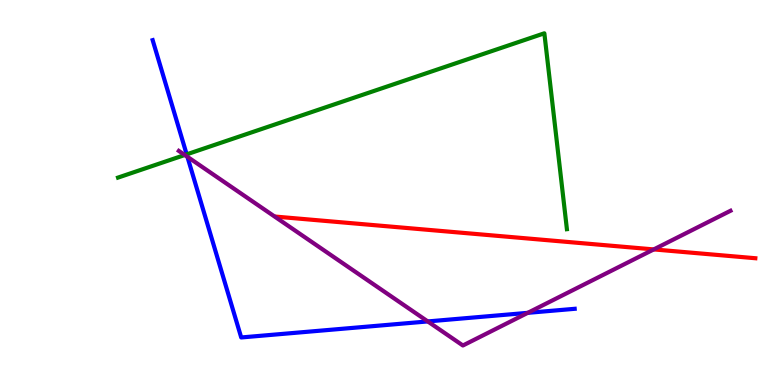[{'lines': ['blue', 'red'], 'intersections': []}, {'lines': ['green', 'red'], 'intersections': []}, {'lines': ['purple', 'red'], 'intersections': [{'x': 8.44, 'y': 3.52}]}, {'lines': ['blue', 'green'], 'intersections': [{'x': 2.41, 'y': 5.99}]}, {'lines': ['blue', 'purple'], 'intersections': [{'x': 2.42, 'y': 5.93}, {'x': 5.52, 'y': 1.65}, {'x': 6.81, 'y': 1.87}]}, {'lines': ['green', 'purple'], 'intersections': [{'x': 2.38, 'y': 5.97}]}]